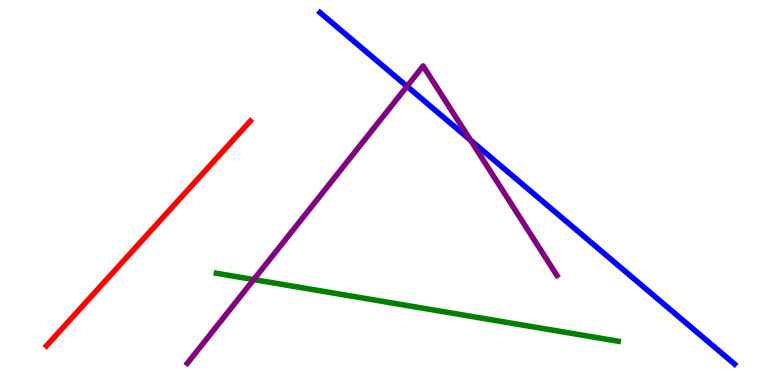[{'lines': ['blue', 'red'], 'intersections': []}, {'lines': ['green', 'red'], 'intersections': []}, {'lines': ['purple', 'red'], 'intersections': []}, {'lines': ['blue', 'green'], 'intersections': []}, {'lines': ['blue', 'purple'], 'intersections': [{'x': 5.25, 'y': 7.76}, {'x': 6.07, 'y': 6.36}]}, {'lines': ['green', 'purple'], 'intersections': [{'x': 3.27, 'y': 2.74}]}]